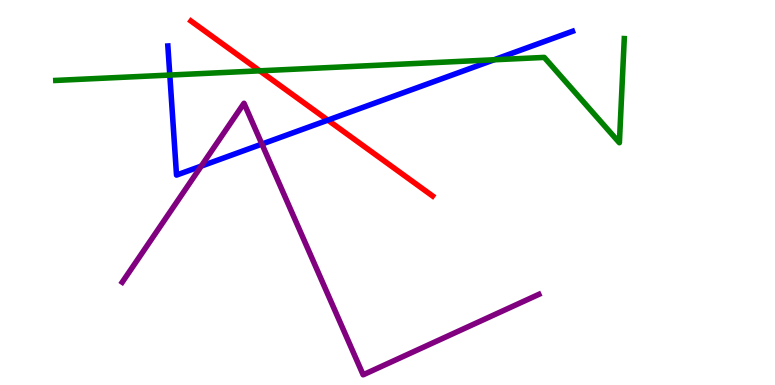[{'lines': ['blue', 'red'], 'intersections': [{'x': 4.23, 'y': 6.88}]}, {'lines': ['green', 'red'], 'intersections': [{'x': 3.35, 'y': 8.16}]}, {'lines': ['purple', 'red'], 'intersections': []}, {'lines': ['blue', 'green'], 'intersections': [{'x': 2.19, 'y': 8.05}, {'x': 6.38, 'y': 8.45}]}, {'lines': ['blue', 'purple'], 'intersections': [{'x': 2.6, 'y': 5.69}, {'x': 3.38, 'y': 6.26}]}, {'lines': ['green', 'purple'], 'intersections': []}]